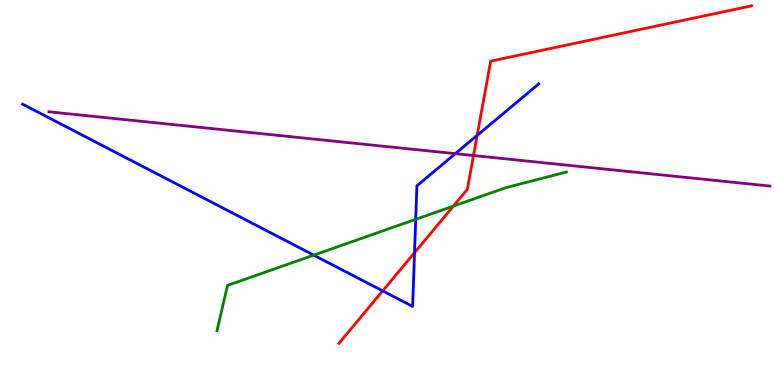[{'lines': ['blue', 'red'], 'intersections': [{'x': 4.94, 'y': 2.44}, {'x': 5.35, 'y': 3.44}, {'x': 6.16, 'y': 6.48}]}, {'lines': ['green', 'red'], 'intersections': [{'x': 5.85, 'y': 4.65}]}, {'lines': ['purple', 'red'], 'intersections': [{'x': 6.11, 'y': 5.96}]}, {'lines': ['blue', 'green'], 'intersections': [{'x': 4.05, 'y': 3.37}, {'x': 5.36, 'y': 4.3}]}, {'lines': ['blue', 'purple'], 'intersections': [{'x': 5.87, 'y': 6.01}]}, {'lines': ['green', 'purple'], 'intersections': []}]